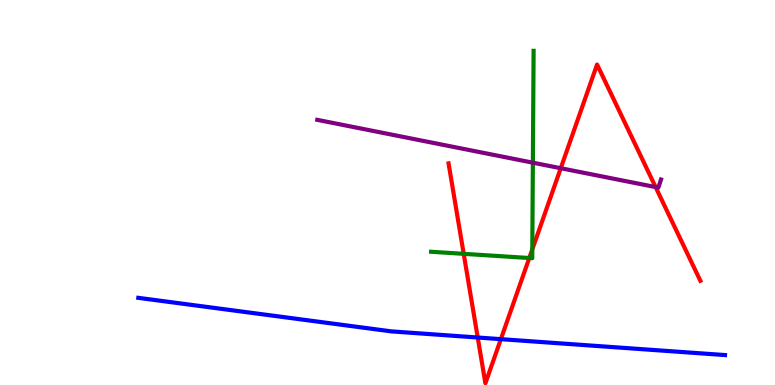[{'lines': ['blue', 'red'], 'intersections': [{'x': 6.16, 'y': 1.23}, {'x': 6.46, 'y': 1.19}]}, {'lines': ['green', 'red'], 'intersections': [{'x': 5.98, 'y': 3.41}, {'x': 6.83, 'y': 3.3}, {'x': 6.87, 'y': 3.52}]}, {'lines': ['purple', 'red'], 'intersections': [{'x': 7.24, 'y': 5.63}, {'x': 8.46, 'y': 5.14}]}, {'lines': ['blue', 'green'], 'intersections': []}, {'lines': ['blue', 'purple'], 'intersections': []}, {'lines': ['green', 'purple'], 'intersections': [{'x': 6.88, 'y': 5.77}]}]